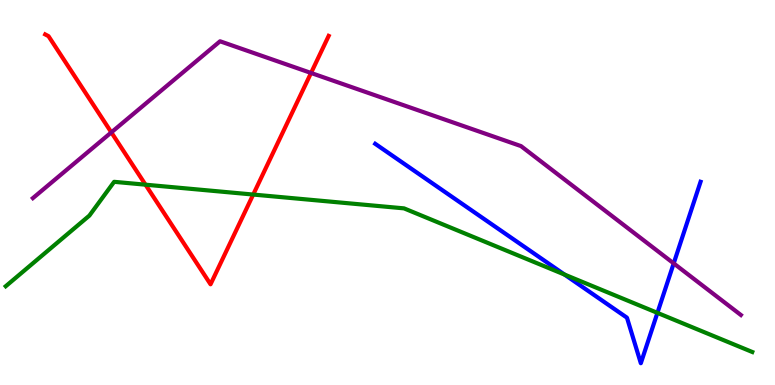[{'lines': ['blue', 'red'], 'intersections': []}, {'lines': ['green', 'red'], 'intersections': [{'x': 1.88, 'y': 5.2}, {'x': 3.27, 'y': 4.95}]}, {'lines': ['purple', 'red'], 'intersections': [{'x': 1.44, 'y': 6.56}, {'x': 4.01, 'y': 8.1}]}, {'lines': ['blue', 'green'], 'intersections': [{'x': 7.28, 'y': 2.87}, {'x': 8.48, 'y': 1.87}]}, {'lines': ['blue', 'purple'], 'intersections': [{'x': 8.69, 'y': 3.16}]}, {'lines': ['green', 'purple'], 'intersections': []}]